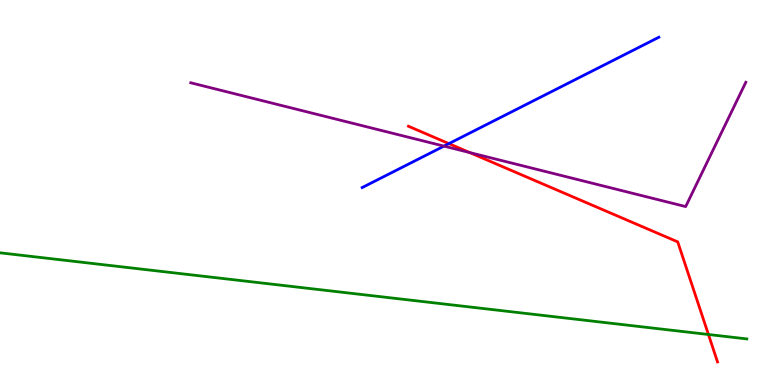[{'lines': ['blue', 'red'], 'intersections': [{'x': 5.79, 'y': 6.27}]}, {'lines': ['green', 'red'], 'intersections': [{'x': 9.14, 'y': 1.31}]}, {'lines': ['purple', 'red'], 'intersections': [{'x': 6.06, 'y': 6.04}]}, {'lines': ['blue', 'green'], 'intersections': []}, {'lines': ['blue', 'purple'], 'intersections': [{'x': 5.73, 'y': 6.2}]}, {'lines': ['green', 'purple'], 'intersections': []}]